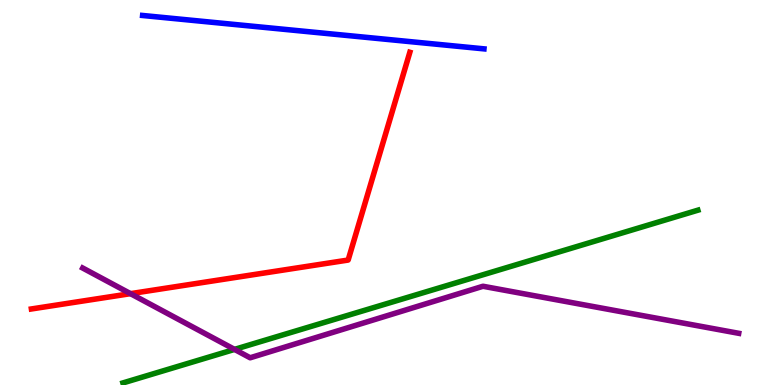[{'lines': ['blue', 'red'], 'intersections': []}, {'lines': ['green', 'red'], 'intersections': []}, {'lines': ['purple', 'red'], 'intersections': [{'x': 1.68, 'y': 2.37}]}, {'lines': ['blue', 'green'], 'intersections': []}, {'lines': ['blue', 'purple'], 'intersections': []}, {'lines': ['green', 'purple'], 'intersections': [{'x': 3.03, 'y': 0.925}]}]